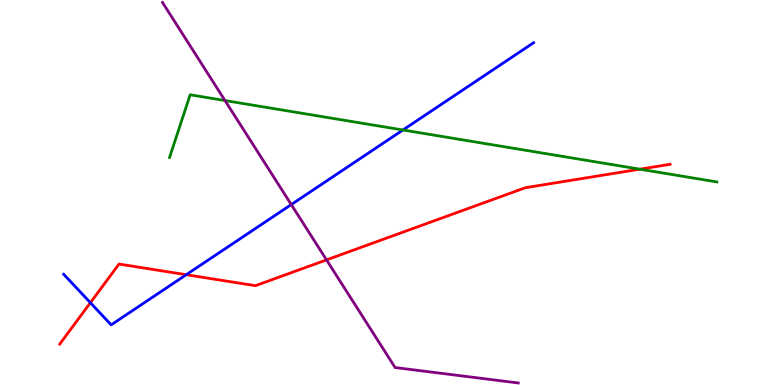[{'lines': ['blue', 'red'], 'intersections': [{'x': 1.17, 'y': 2.14}, {'x': 2.4, 'y': 2.86}]}, {'lines': ['green', 'red'], 'intersections': [{'x': 8.26, 'y': 5.61}]}, {'lines': ['purple', 'red'], 'intersections': [{'x': 4.21, 'y': 3.25}]}, {'lines': ['blue', 'green'], 'intersections': [{'x': 5.2, 'y': 6.62}]}, {'lines': ['blue', 'purple'], 'intersections': [{'x': 3.76, 'y': 4.69}]}, {'lines': ['green', 'purple'], 'intersections': [{'x': 2.9, 'y': 7.39}]}]